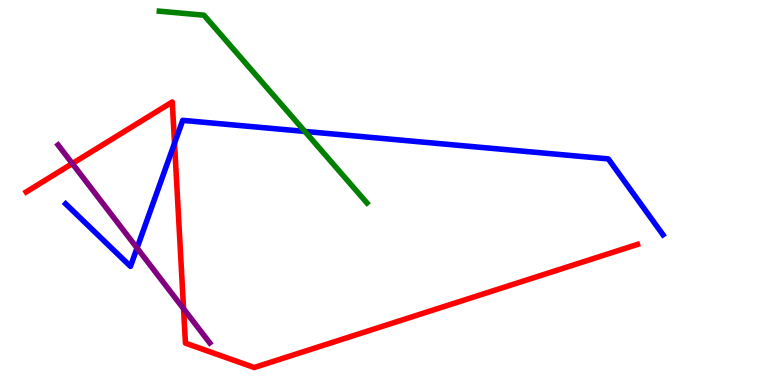[{'lines': ['blue', 'red'], 'intersections': [{'x': 2.25, 'y': 6.28}]}, {'lines': ['green', 'red'], 'intersections': []}, {'lines': ['purple', 'red'], 'intersections': [{'x': 0.933, 'y': 5.75}, {'x': 2.37, 'y': 1.98}]}, {'lines': ['blue', 'green'], 'intersections': [{'x': 3.93, 'y': 6.59}]}, {'lines': ['blue', 'purple'], 'intersections': [{'x': 1.77, 'y': 3.56}]}, {'lines': ['green', 'purple'], 'intersections': []}]